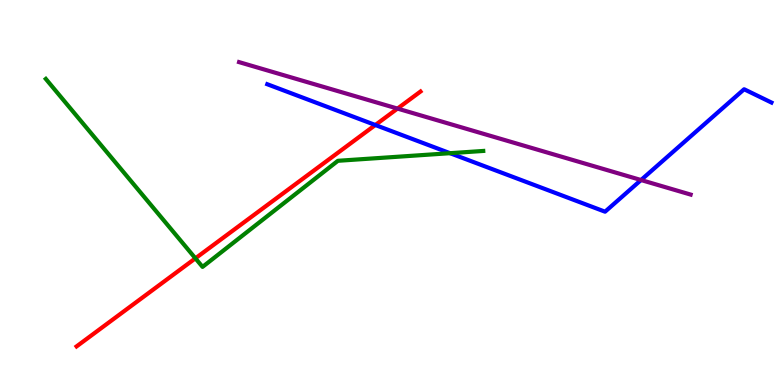[{'lines': ['blue', 'red'], 'intersections': [{'x': 4.84, 'y': 6.75}]}, {'lines': ['green', 'red'], 'intersections': [{'x': 2.52, 'y': 3.29}]}, {'lines': ['purple', 'red'], 'intersections': [{'x': 5.13, 'y': 7.18}]}, {'lines': ['blue', 'green'], 'intersections': [{'x': 5.81, 'y': 6.02}]}, {'lines': ['blue', 'purple'], 'intersections': [{'x': 8.27, 'y': 5.32}]}, {'lines': ['green', 'purple'], 'intersections': []}]